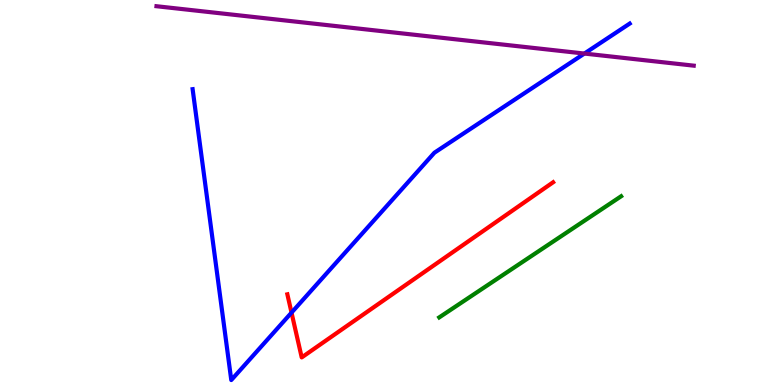[{'lines': ['blue', 'red'], 'intersections': [{'x': 3.76, 'y': 1.88}]}, {'lines': ['green', 'red'], 'intersections': []}, {'lines': ['purple', 'red'], 'intersections': []}, {'lines': ['blue', 'green'], 'intersections': []}, {'lines': ['blue', 'purple'], 'intersections': [{'x': 7.54, 'y': 8.61}]}, {'lines': ['green', 'purple'], 'intersections': []}]